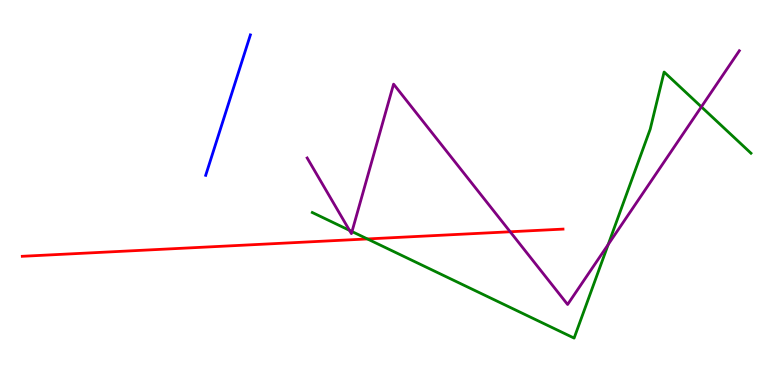[{'lines': ['blue', 'red'], 'intersections': []}, {'lines': ['green', 'red'], 'intersections': [{'x': 4.74, 'y': 3.79}]}, {'lines': ['purple', 'red'], 'intersections': [{'x': 6.58, 'y': 3.98}]}, {'lines': ['blue', 'green'], 'intersections': []}, {'lines': ['blue', 'purple'], 'intersections': []}, {'lines': ['green', 'purple'], 'intersections': [{'x': 4.51, 'y': 4.02}, {'x': 4.54, 'y': 3.99}, {'x': 7.85, 'y': 3.65}, {'x': 9.05, 'y': 7.22}]}]